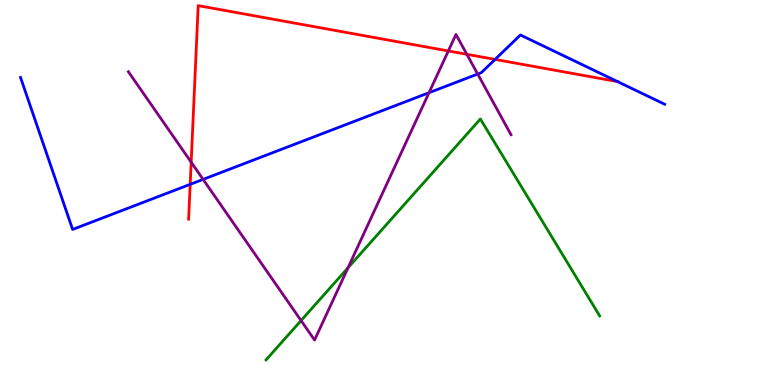[{'lines': ['blue', 'red'], 'intersections': [{'x': 2.45, 'y': 5.21}, {'x': 6.39, 'y': 8.46}, {'x': 7.97, 'y': 7.88}]}, {'lines': ['green', 'red'], 'intersections': []}, {'lines': ['purple', 'red'], 'intersections': [{'x': 2.47, 'y': 5.79}, {'x': 5.78, 'y': 8.68}, {'x': 6.02, 'y': 8.59}]}, {'lines': ['blue', 'green'], 'intersections': []}, {'lines': ['blue', 'purple'], 'intersections': [{'x': 2.62, 'y': 5.34}, {'x': 5.54, 'y': 7.59}, {'x': 6.16, 'y': 8.08}]}, {'lines': ['green', 'purple'], 'intersections': [{'x': 3.88, 'y': 1.67}, {'x': 4.49, 'y': 3.04}]}]